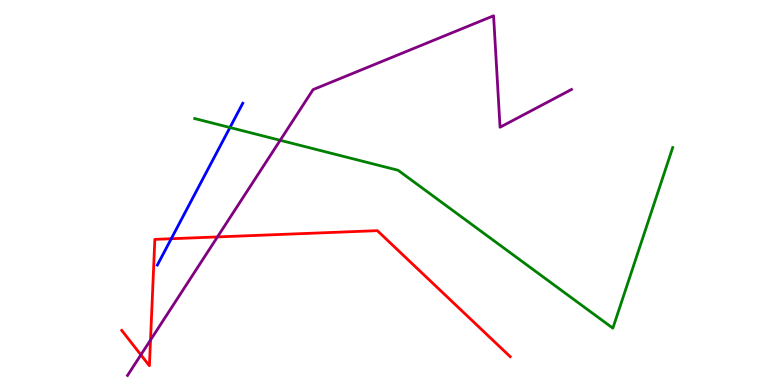[{'lines': ['blue', 'red'], 'intersections': [{'x': 2.21, 'y': 3.8}]}, {'lines': ['green', 'red'], 'intersections': []}, {'lines': ['purple', 'red'], 'intersections': [{'x': 1.82, 'y': 0.783}, {'x': 1.94, 'y': 1.17}, {'x': 2.81, 'y': 3.85}]}, {'lines': ['blue', 'green'], 'intersections': [{'x': 2.97, 'y': 6.69}]}, {'lines': ['blue', 'purple'], 'intersections': []}, {'lines': ['green', 'purple'], 'intersections': [{'x': 3.62, 'y': 6.36}]}]